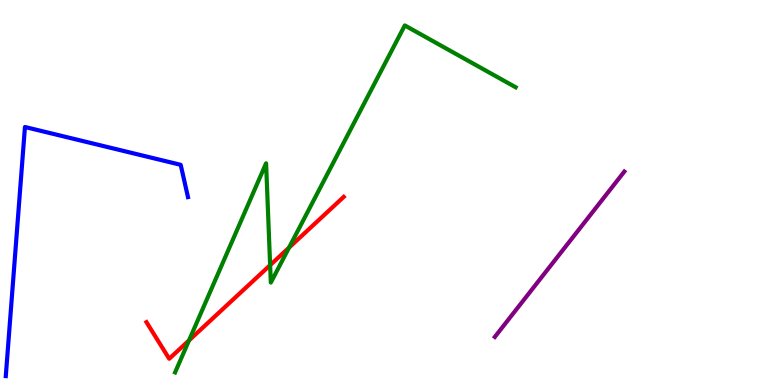[{'lines': ['blue', 'red'], 'intersections': []}, {'lines': ['green', 'red'], 'intersections': [{'x': 2.44, 'y': 1.16}, {'x': 3.49, 'y': 3.11}, {'x': 3.73, 'y': 3.57}]}, {'lines': ['purple', 'red'], 'intersections': []}, {'lines': ['blue', 'green'], 'intersections': []}, {'lines': ['blue', 'purple'], 'intersections': []}, {'lines': ['green', 'purple'], 'intersections': []}]